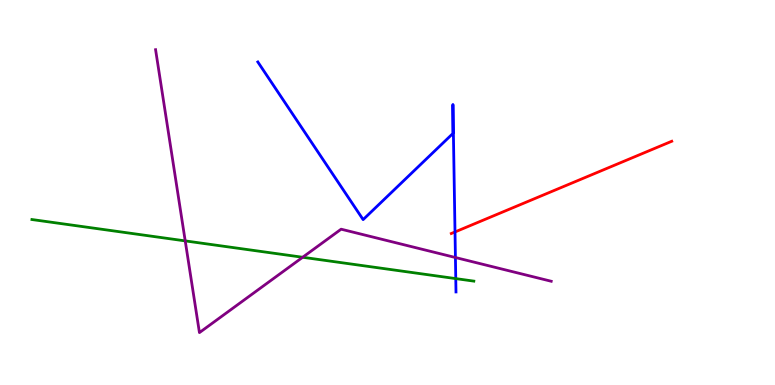[{'lines': ['blue', 'red'], 'intersections': [{'x': 5.87, 'y': 3.98}]}, {'lines': ['green', 'red'], 'intersections': []}, {'lines': ['purple', 'red'], 'intersections': []}, {'lines': ['blue', 'green'], 'intersections': [{'x': 5.88, 'y': 2.76}]}, {'lines': ['blue', 'purple'], 'intersections': [{'x': 5.88, 'y': 3.31}]}, {'lines': ['green', 'purple'], 'intersections': [{'x': 2.39, 'y': 3.74}, {'x': 3.91, 'y': 3.32}]}]